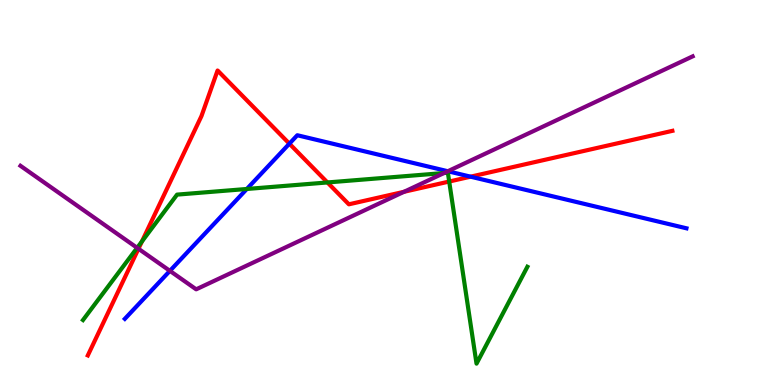[{'lines': ['blue', 'red'], 'intersections': [{'x': 3.73, 'y': 6.27}, {'x': 6.07, 'y': 5.41}]}, {'lines': ['green', 'red'], 'intersections': [{'x': 1.83, 'y': 3.73}, {'x': 4.22, 'y': 5.26}, {'x': 5.8, 'y': 5.28}]}, {'lines': ['purple', 'red'], 'intersections': [{'x': 1.79, 'y': 3.54}, {'x': 5.21, 'y': 5.02}]}, {'lines': ['blue', 'green'], 'intersections': [{'x': 3.18, 'y': 5.09}]}, {'lines': ['blue', 'purple'], 'intersections': [{'x': 2.19, 'y': 2.96}, {'x': 5.78, 'y': 5.55}]}, {'lines': ['green', 'purple'], 'intersections': [{'x': 1.77, 'y': 3.56}, {'x': 5.73, 'y': 5.51}]}]